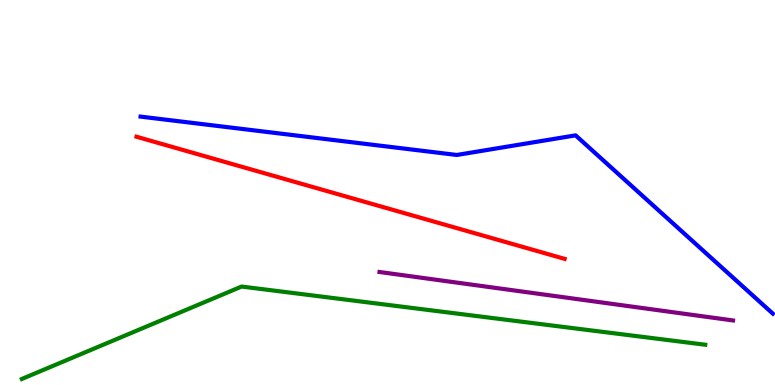[{'lines': ['blue', 'red'], 'intersections': []}, {'lines': ['green', 'red'], 'intersections': []}, {'lines': ['purple', 'red'], 'intersections': []}, {'lines': ['blue', 'green'], 'intersections': []}, {'lines': ['blue', 'purple'], 'intersections': []}, {'lines': ['green', 'purple'], 'intersections': []}]